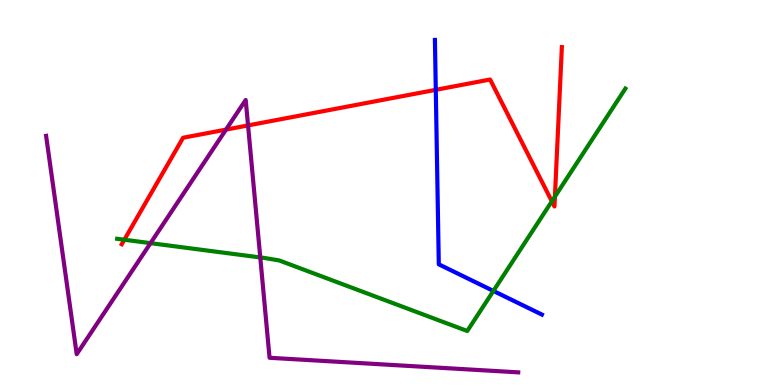[{'lines': ['blue', 'red'], 'intersections': [{'x': 5.62, 'y': 7.67}]}, {'lines': ['green', 'red'], 'intersections': [{'x': 1.6, 'y': 3.77}, {'x': 7.12, 'y': 4.77}, {'x': 7.16, 'y': 4.89}]}, {'lines': ['purple', 'red'], 'intersections': [{'x': 2.92, 'y': 6.63}, {'x': 3.2, 'y': 6.74}]}, {'lines': ['blue', 'green'], 'intersections': [{'x': 6.37, 'y': 2.44}]}, {'lines': ['blue', 'purple'], 'intersections': []}, {'lines': ['green', 'purple'], 'intersections': [{'x': 1.94, 'y': 3.68}, {'x': 3.36, 'y': 3.31}]}]